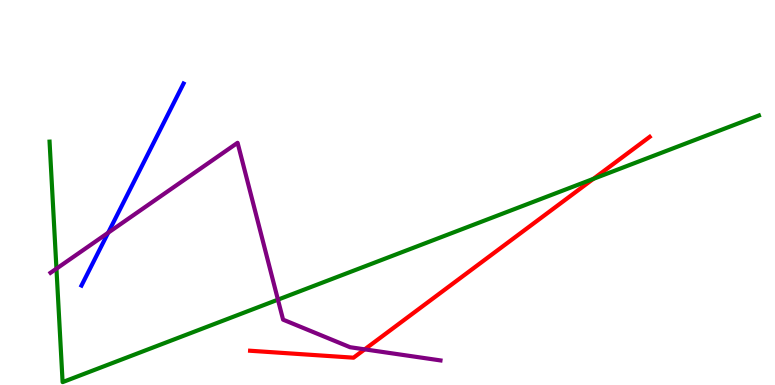[{'lines': ['blue', 'red'], 'intersections': []}, {'lines': ['green', 'red'], 'intersections': [{'x': 7.66, 'y': 5.35}]}, {'lines': ['purple', 'red'], 'intersections': [{'x': 4.71, 'y': 0.926}]}, {'lines': ['blue', 'green'], 'intersections': []}, {'lines': ['blue', 'purple'], 'intersections': [{'x': 1.4, 'y': 3.96}]}, {'lines': ['green', 'purple'], 'intersections': [{'x': 0.728, 'y': 3.02}, {'x': 3.59, 'y': 2.22}]}]